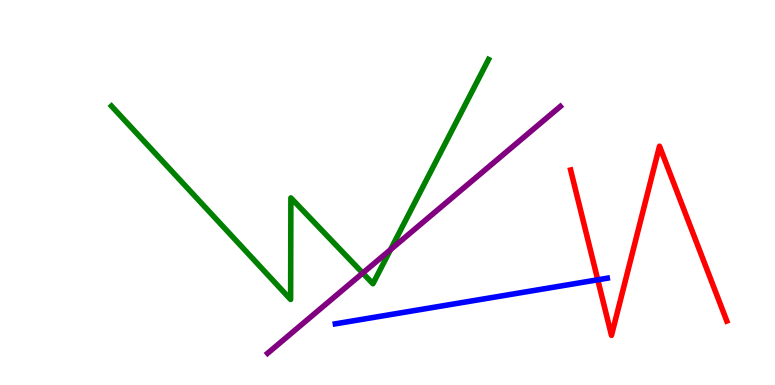[{'lines': ['blue', 'red'], 'intersections': [{'x': 7.71, 'y': 2.73}]}, {'lines': ['green', 'red'], 'intersections': []}, {'lines': ['purple', 'red'], 'intersections': []}, {'lines': ['blue', 'green'], 'intersections': []}, {'lines': ['blue', 'purple'], 'intersections': []}, {'lines': ['green', 'purple'], 'intersections': [{'x': 4.68, 'y': 2.91}, {'x': 5.04, 'y': 3.52}]}]